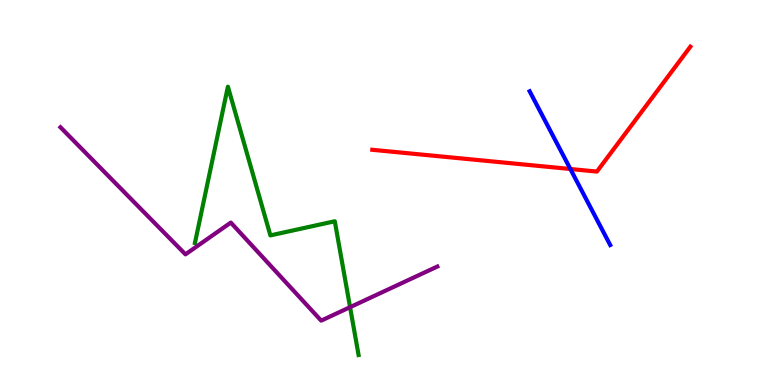[{'lines': ['blue', 'red'], 'intersections': [{'x': 7.36, 'y': 5.61}]}, {'lines': ['green', 'red'], 'intersections': []}, {'lines': ['purple', 'red'], 'intersections': []}, {'lines': ['blue', 'green'], 'intersections': []}, {'lines': ['blue', 'purple'], 'intersections': []}, {'lines': ['green', 'purple'], 'intersections': [{'x': 4.52, 'y': 2.02}]}]